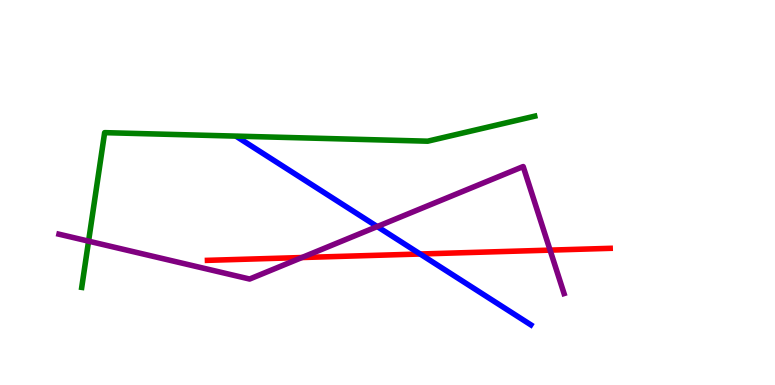[{'lines': ['blue', 'red'], 'intersections': [{'x': 5.42, 'y': 3.4}]}, {'lines': ['green', 'red'], 'intersections': []}, {'lines': ['purple', 'red'], 'intersections': [{'x': 3.9, 'y': 3.31}, {'x': 7.1, 'y': 3.5}]}, {'lines': ['blue', 'green'], 'intersections': []}, {'lines': ['blue', 'purple'], 'intersections': [{'x': 4.87, 'y': 4.12}]}, {'lines': ['green', 'purple'], 'intersections': [{'x': 1.14, 'y': 3.74}]}]